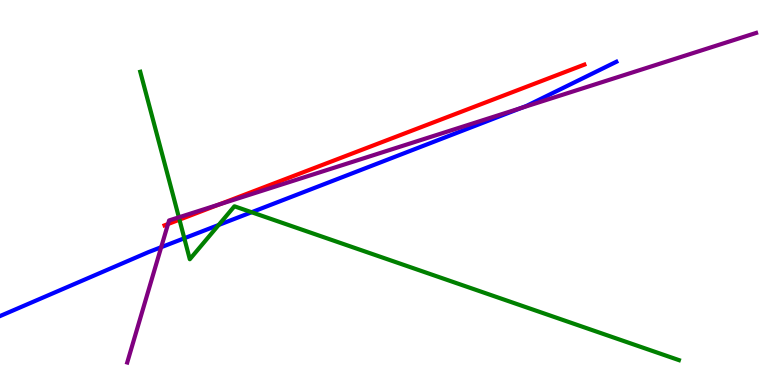[{'lines': ['blue', 'red'], 'intersections': []}, {'lines': ['green', 'red'], 'intersections': [{'x': 2.32, 'y': 4.29}]}, {'lines': ['purple', 'red'], 'intersections': [{'x': 2.17, 'y': 4.18}, {'x': 2.83, 'y': 4.69}]}, {'lines': ['blue', 'green'], 'intersections': [{'x': 2.38, 'y': 3.81}, {'x': 2.82, 'y': 4.16}, {'x': 3.25, 'y': 4.49}]}, {'lines': ['blue', 'purple'], 'intersections': [{'x': 2.08, 'y': 3.58}, {'x': 6.72, 'y': 7.19}]}, {'lines': ['green', 'purple'], 'intersections': [{'x': 2.31, 'y': 4.36}]}]